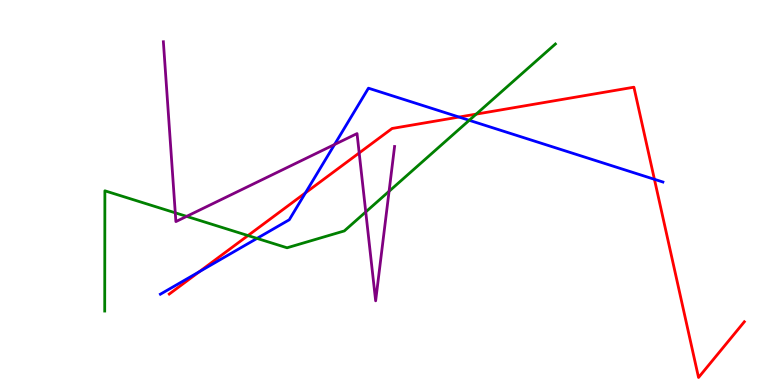[{'lines': ['blue', 'red'], 'intersections': [{'x': 2.57, 'y': 2.94}, {'x': 3.94, 'y': 4.99}, {'x': 5.92, 'y': 6.96}, {'x': 8.44, 'y': 5.34}]}, {'lines': ['green', 'red'], 'intersections': [{'x': 3.2, 'y': 3.88}, {'x': 6.14, 'y': 7.04}]}, {'lines': ['purple', 'red'], 'intersections': [{'x': 4.63, 'y': 6.03}]}, {'lines': ['blue', 'green'], 'intersections': [{'x': 3.32, 'y': 3.81}, {'x': 6.05, 'y': 6.88}]}, {'lines': ['blue', 'purple'], 'intersections': [{'x': 4.32, 'y': 6.25}]}, {'lines': ['green', 'purple'], 'intersections': [{'x': 2.26, 'y': 4.47}, {'x': 2.41, 'y': 4.38}, {'x': 4.72, 'y': 4.5}, {'x': 5.02, 'y': 5.03}]}]